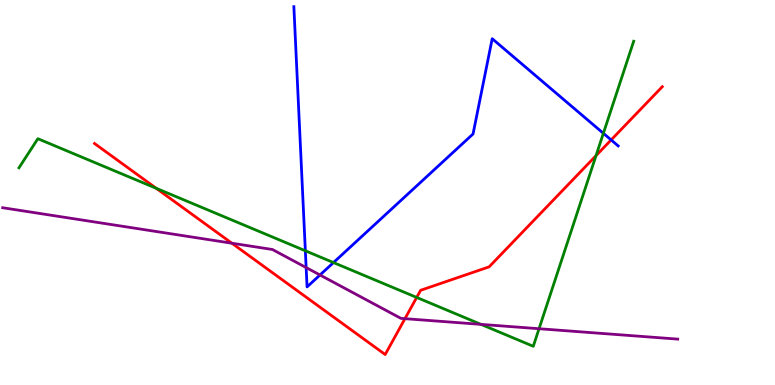[{'lines': ['blue', 'red'], 'intersections': [{'x': 7.89, 'y': 6.37}]}, {'lines': ['green', 'red'], 'intersections': [{'x': 2.02, 'y': 5.11}, {'x': 5.38, 'y': 2.27}, {'x': 7.69, 'y': 5.96}]}, {'lines': ['purple', 'red'], 'intersections': [{'x': 2.99, 'y': 3.68}, {'x': 5.23, 'y': 1.72}]}, {'lines': ['blue', 'green'], 'intersections': [{'x': 3.94, 'y': 3.49}, {'x': 4.3, 'y': 3.18}, {'x': 7.79, 'y': 6.54}]}, {'lines': ['blue', 'purple'], 'intersections': [{'x': 3.95, 'y': 3.05}, {'x': 4.13, 'y': 2.86}]}, {'lines': ['green', 'purple'], 'intersections': [{'x': 6.21, 'y': 1.57}, {'x': 6.96, 'y': 1.46}]}]